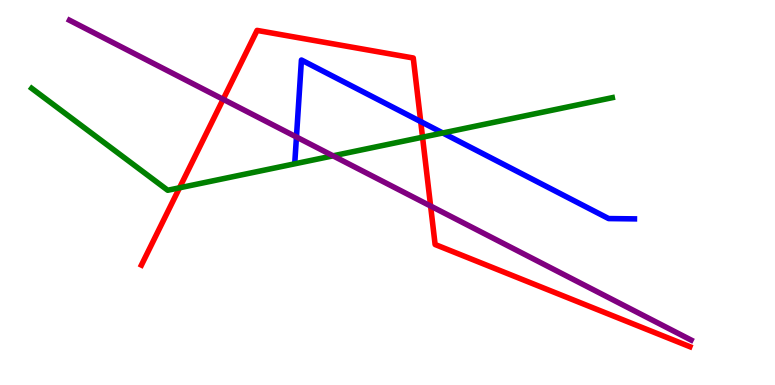[{'lines': ['blue', 'red'], 'intersections': [{'x': 5.43, 'y': 6.84}]}, {'lines': ['green', 'red'], 'intersections': [{'x': 2.32, 'y': 5.12}, {'x': 5.45, 'y': 6.44}]}, {'lines': ['purple', 'red'], 'intersections': [{'x': 2.88, 'y': 7.42}, {'x': 5.56, 'y': 4.65}]}, {'lines': ['blue', 'green'], 'intersections': [{'x': 5.71, 'y': 6.55}]}, {'lines': ['blue', 'purple'], 'intersections': [{'x': 3.83, 'y': 6.44}]}, {'lines': ['green', 'purple'], 'intersections': [{'x': 4.3, 'y': 5.95}]}]